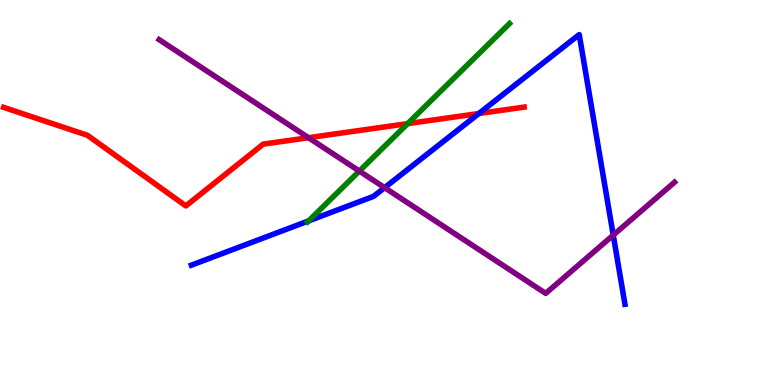[{'lines': ['blue', 'red'], 'intersections': [{'x': 6.18, 'y': 7.05}]}, {'lines': ['green', 'red'], 'intersections': [{'x': 5.26, 'y': 6.79}]}, {'lines': ['purple', 'red'], 'intersections': [{'x': 3.98, 'y': 6.42}]}, {'lines': ['blue', 'green'], 'intersections': [{'x': 3.98, 'y': 4.26}]}, {'lines': ['blue', 'purple'], 'intersections': [{'x': 4.96, 'y': 5.13}, {'x': 7.91, 'y': 3.89}]}, {'lines': ['green', 'purple'], 'intersections': [{'x': 4.64, 'y': 5.56}]}]